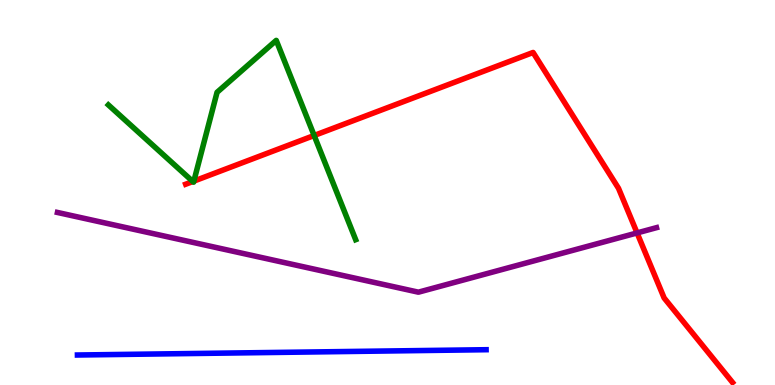[{'lines': ['blue', 'red'], 'intersections': []}, {'lines': ['green', 'red'], 'intersections': [{'x': 2.49, 'y': 5.29}, {'x': 2.5, 'y': 5.3}, {'x': 4.05, 'y': 6.48}]}, {'lines': ['purple', 'red'], 'intersections': [{'x': 8.22, 'y': 3.95}]}, {'lines': ['blue', 'green'], 'intersections': []}, {'lines': ['blue', 'purple'], 'intersections': []}, {'lines': ['green', 'purple'], 'intersections': []}]